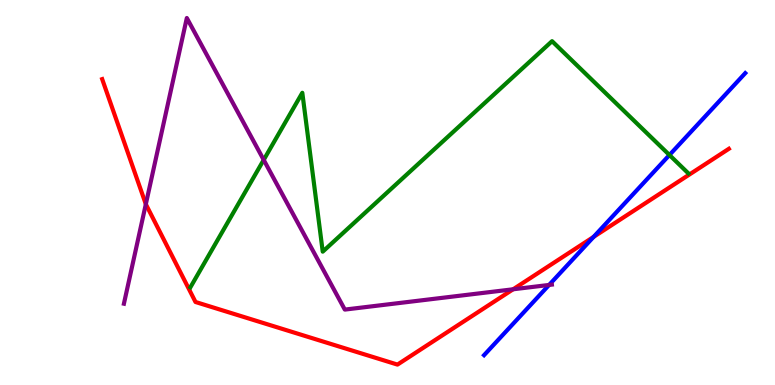[{'lines': ['blue', 'red'], 'intersections': [{'x': 7.66, 'y': 3.85}]}, {'lines': ['green', 'red'], 'intersections': []}, {'lines': ['purple', 'red'], 'intersections': [{'x': 1.88, 'y': 4.7}, {'x': 6.62, 'y': 2.49}]}, {'lines': ['blue', 'green'], 'intersections': [{'x': 8.64, 'y': 5.97}]}, {'lines': ['blue', 'purple'], 'intersections': [{'x': 7.09, 'y': 2.6}]}, {'lines': ['green', 'purple'], 'intersections': [{'x': 3.4, 'y': 5.85}]}]